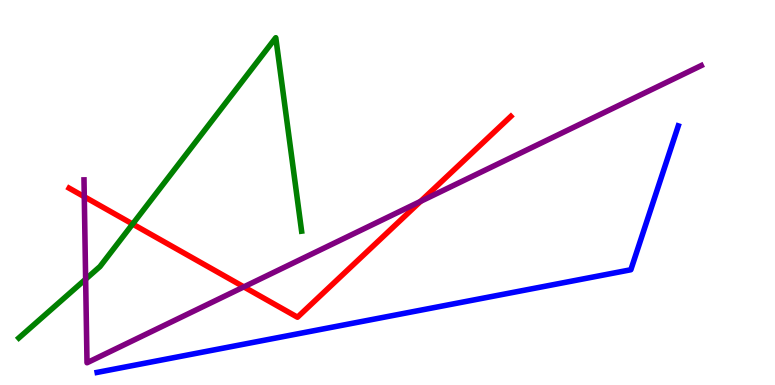[{'lines': ['blue', 'red'], 'intersections': []}, {'lines': ['green', 'red'], 'intersections': [{'x': 1.71, 'y': 4.18}]}, {'lines': ['purple', 'red'], 'intersections': [{'x': 1.09, 'y': 4.89}, {'x': 3.15, 'y': 2.55}, {'x': 5.43, 'y': 4.77}]}, {'lines': ['blue', 'green'], 'intersections': []}, {'lines': ['blue', 'purple'], 'intersections': []}, {'lines': ['green', 'purple'], 'intersections': [{'x': 1.1, 'y': 2.75}]}]